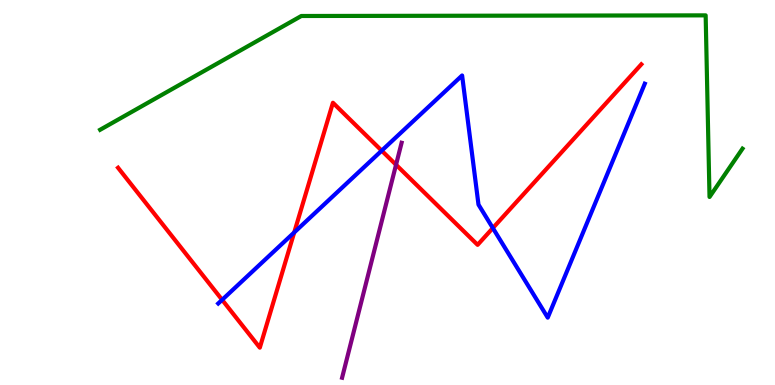[{'lines': ['blue', 'red'], 'intersections': [{'x': 2.87, 'y': 2.21}, {'x': 3.8, 'y': 3.96}, {'x': 4.93, 'y': 6.09}, {'x': 6.36, 'y': 4.08}]}, {'lines': ['green', 'red'], 'intersections': []}, {'lines': ['purple', 'red'], 'intersections': [{'x': 5.11, 'y': 5.72}]}, {'lines': ['blue', 'green'], 'intersections': []}, {'lines': ['blue', 'purple'], 'intersections': []}, {'lines': ['green', 'purple'], 'intersections': []}]